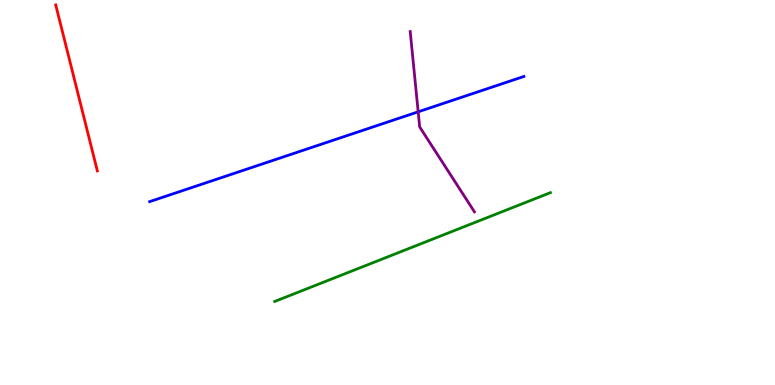[{'lines': ['blue', 'red'], 'intersections': []}, {'lines': ['green', 'red'], 'intersections': []}, {'lines': ['purple', 'red'], 'intersections': []}, {'lines': ['blue', 'green'], 'intersections': []}, {'lines': ['blue', 'purple'], 'intersections': [{'x': 5.4, 'y': 7.1}]}, {'lines': ['green', 'purple'], 'intersections': []}]